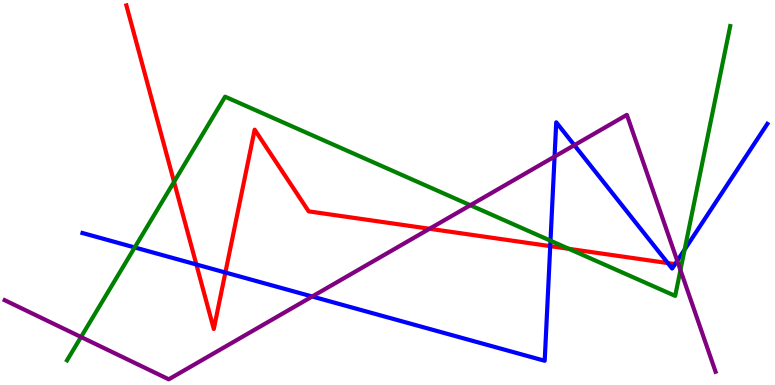[{'lines': ['blue', 'red'], 'intersections': [{'x': 2.53, 'y': 3.13}, {'x': 2.91, 'y': 2.92}, {'x': 7.1, 'y': 3.61}, {'x': 8.62, 'y': 3.17}]}, {'lines': ['green', 'red'], 'intersections': [{'x': 2.25, 'y': 5.28}, {'x': 7.34, 'y': 3.54}]}, {'lines': ['purple', 'red'], 'intersections': [{'x': 5.54, 'y': 4.06}]}, {'lines': ['blue', 'green'], 'intersections': [{'x': 1.74, 'y': 3.57}, {'x': 7.1, 'y': 3.75}, {'x': 8.83, 'y': 3.52}]}, {'lines': ['blue', 'purple'], 'intersections': [{'x': 4.03, 'y': 2.3}, {'x': 7.16, 'y': 5.93}, {'x': 7.41, 'y': 6.23}, {'x': 8.74, 'y': 3.23}]}, {'lines': ['green', 'purple'], 'intersections': [{'x': 1.05, 'y': 1.25}, {'x': 6.07, 'y': 4.67}, {'x': 8.78, 'y': 2.99}]}]